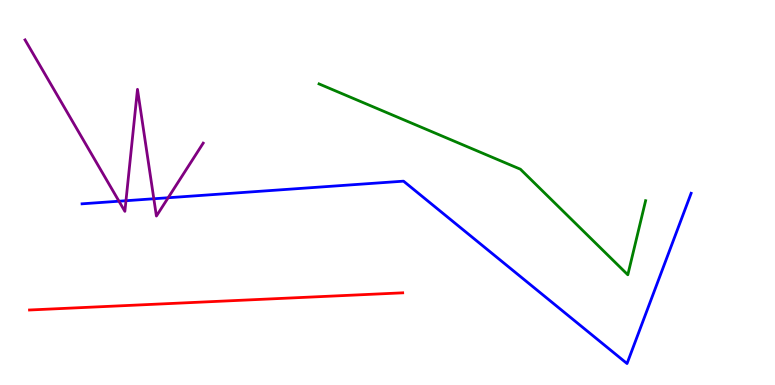[{'lines': ['blue', 'red'], 'intersections': []}, {'lines': ['green', 'red'], 'intersections': []}, {'lines': ['purple', 'red'], 'intersections': []}, {'lines': ['blue', 'green'], 'intersections': []}, {'lines': ['blue', 'purple'], 'intersections': [{'x': 1.54, 'y': 4.77}, {'x': 1.63, 'y': 4.79}, {'x': 1.98, 'y': 4.84}, {'x': 2.17, 'y': 4.86}]}, {'lines': ['green', 'purple'], 'intersections': []}]